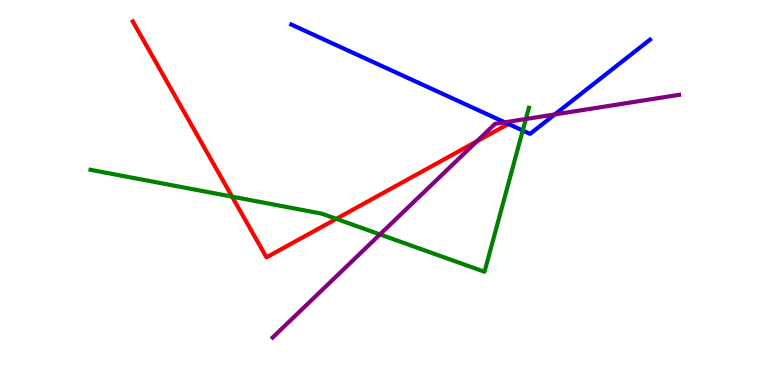[{'lines': ['blue', 'red'], 'intersections': []}, {'lines': ['green', 'red'], 'intersections': [{'x': 2.99, 'y': 4.89}, {'x': 4.34, 'y': 4.32}]}, {'lines': ['purple', 'red'], 'intersections': [{'x': 6.15, 'y': 6.33}]}, {'lines': ['blue', 'green'], 'intersections': [{'x': 6.75, 'y': 6.61}]}, {'lines': ['blue', 'purple'], 'intersections': [{'x': 6.51, 'y': 6.82}, {'x': 7.16, 'y': 7.03}]}, {'lines': ['green', 'purple'], 'intersections': [{'x': 4.9, 'y': 3.91}, {'x': 6.79, 'y': 6.91}]}]